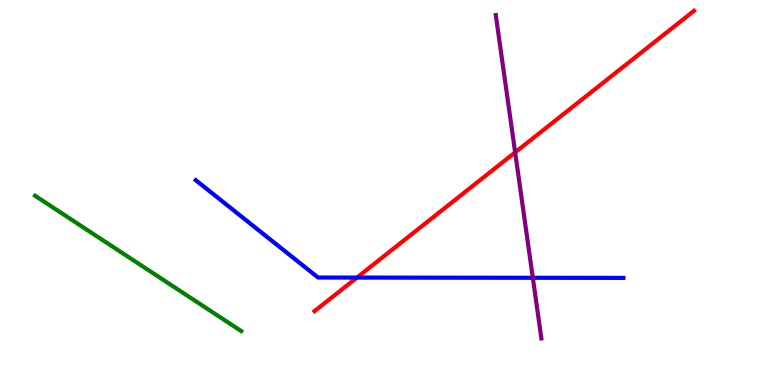[{'lines': ['blue', 'red'], 'intersections': [{'x': 4.61, 'y': 2.79}]}, {'lines': ['green', 'red'], 'intersections': []}, {'lines': ['purple', 'red'], 'intersections': [{'x': 6.65, 'y': 6.04}]}, {'lines': ['blue', 'green'], 'intersections': []}, {'lines': ['blue', 'purple'], 'intersections': [{'x': 6.88, 'y': 2.78}]}, {'lines': ['green', 'purple'], 'intersections': []}]